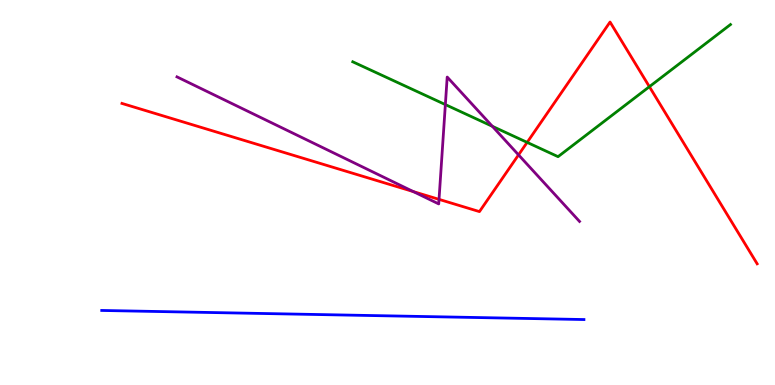[{'lines': ['blue', 'red'], 'intersections': []}, {'lines': ['green', 'red'], 'intersections': [{'x': 6.8, 'y': 6.3}, {'x': 8.38, 'y': 7.75}]}, {'lines': ['purple', 'red'], 'intersections': [{'x': 5.33, 'y': 5.02}, {'x': 5.66, 'y': 4.82}, {'x': 6.69, 'y': 5.98}]}, {'lines': ['blue', 'green'], 'intersections': []}, {'lines': ['blue', 'purple'], 'intersections': []}, {'lines': ['green', 'purple'], 'intersections': [{'x': 5.75, 'y': 7.28}, {'x': 6.35, 'y': 6.72}]}]